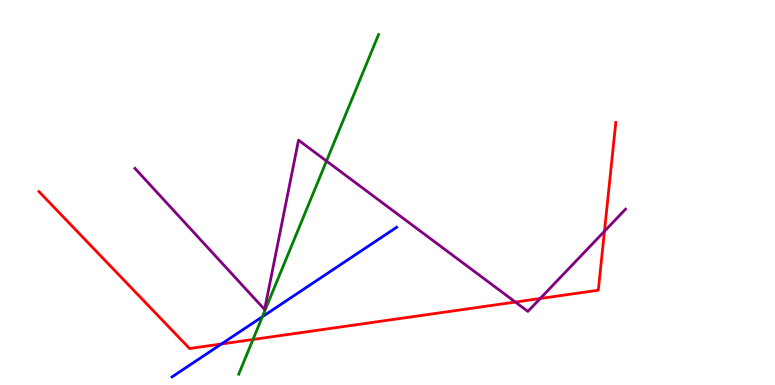[{'lines': ['blue', 'red'], 'intersections': [{'x': 2.86, 'y': 1.07}]}, {'lines': ['green', 'red'], 'intersections': [{'x': 3.26, 'y': 1.18}]}, {'lines': ['purple', 'red'], 'intersections': [{'x': 6.65, 'y': 2.15}, {'x': 6.97, 'y': 2.25}, {'x': 7.8, 'y': 3.99}]}, {'lines': ['blue', 'green'], 'intersections': [{'x': 3.39, 'y': 1.77}]}, {'lines': ['blue', 'purple'], 'intersections': []}, {'lines': ['green', 'purple'], 'intersections': [{'x': 4.21, 'y': 5.82}]}]